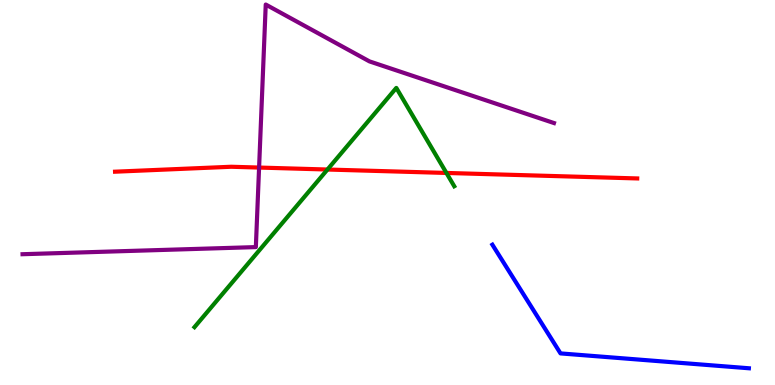[{'lines': ['blue', 'red'], 'intersections': []}, {'lines': ['green', 'red'], 'intersections': [{'x': 4.23, 'y': 5.6}, {'x': 5.76, 'y': 5.51}]}, {'lines': ['purple', 'red'], 'intersections': [{'x': 3.34, 'y': 5.65}]}, {'lines': ['blue', 'green'], 'intersections': []}, {'lines': ['blue', 'purple'], 'intersections': []}, {'lines': ['green', 'purple'], 'intersections': []}]